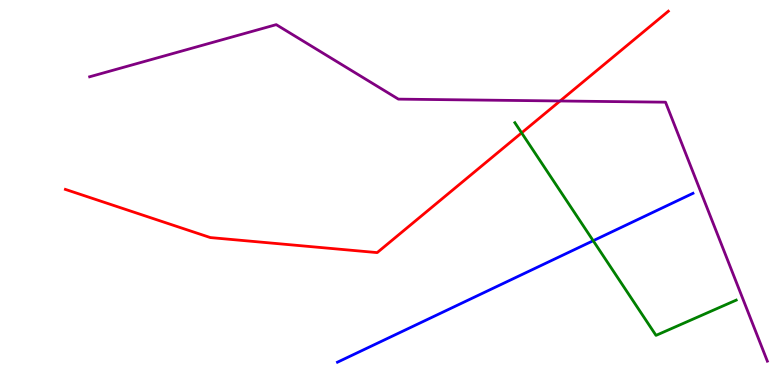[{'lines': ['blue', 'red'], 'intersections': []}, {'lines': ['green', 'red'], 'intersections': [{'x': 6.73, 'y': 6.55}]}, {'lines': ['purple', 'red'], 'intersections': [{'x': 7.23, 'y': 7.38}]}, {'lines': ['blue', 'green'], 'intersections': [{'x': 7.65, 'y': 3.75}]}, {'lines': ['blue', 'purple'], 'intersections': []}, {'lines': ['green', 'purple'], 'intersections': []}]